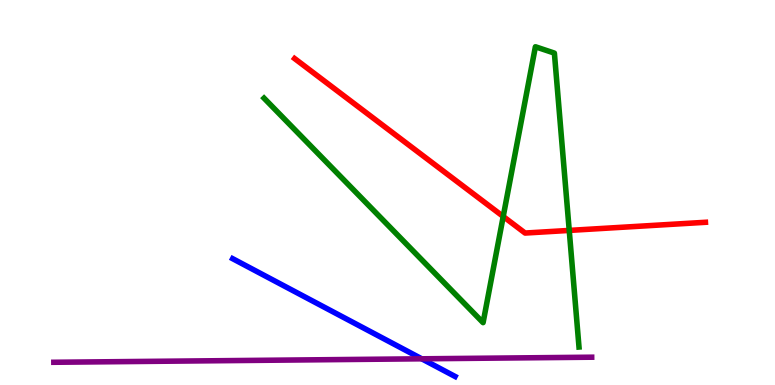[{'lines': ['blue', 'red'], 'intersections': []}, {'lines': ['green', 'red'], 'intersections': [{'x': 6.49, 'y': 4.38}, {'x': 7.34, 'y': 4.02}]}, {'lines': ['purple', 'red'], 'intersections': []}, {'lines': ['blue', 'green'], 'intersections': []}, {'lines': ['blue', 'purple'], 'intersections': [{'x': 5.44, 'y': 0.68}]}, {'lines': ['green', 'purple'], 'intersections': []}]